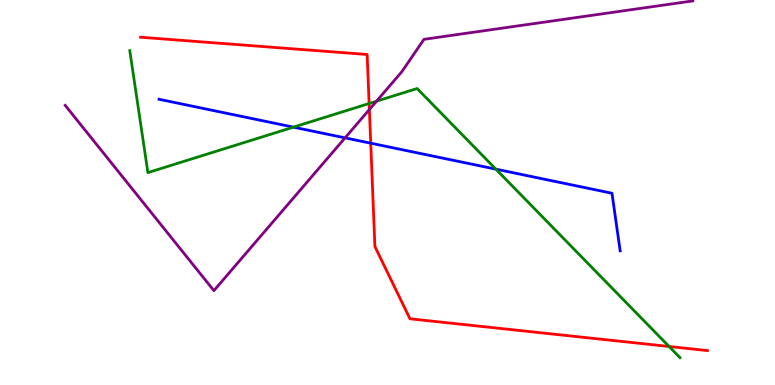[{'lines': ['blue', 'red'], 'intersections': [{'x': 4.78, 'y': 6.28}]}, {'lines': ['green', 'red'], 'intersections': [{'x': 4.76, 'y': 7.31}, {'x': 8.63, 'y': 1.0}]}, {'lines': ['purple', 'red'], 'intersections': [{'x': 4.77, 'y': 7.15}]}, {'lines': ['blue', 'green'], 'intersections': [{'x': 3.79, 'y': 6.7}, {'x': 6.4, 'y': 5.61}]}, {'lines': ['blue', 'purple'], 'intersections': [{'x': 4.45, 'y': 6.42}]}, {'lines': ['green', 'purple'], 'intersections': [{'x': 4.86, 'y': 7.37}]}]